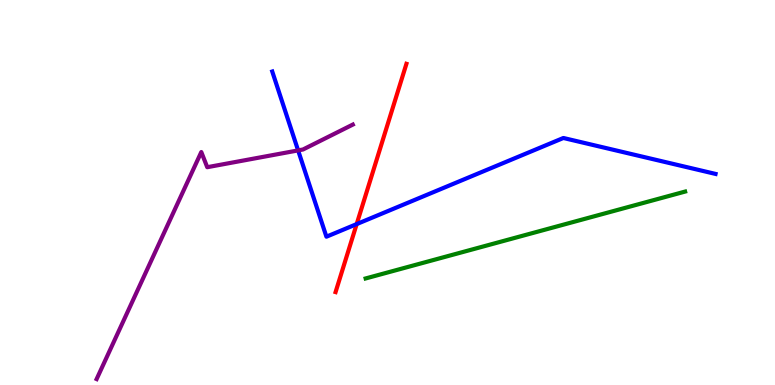[{'lines': ['blue', 'red'], 'intersections': [{'x': 4.6, 'y': 4.18}]}, {'lines': ['green', 'red'], 'intersections': []}, {'lines': ['purple', 'red'], 'intersections': []}, {'lines': ['blue', 'green'], 'intersections': []}, {'lines': ['blue', 'purple'], 'intersections': [{'x': 3.85, 'y': 6.09}]}, {'lines': ['green', 'purple'], 'intersections': []}]